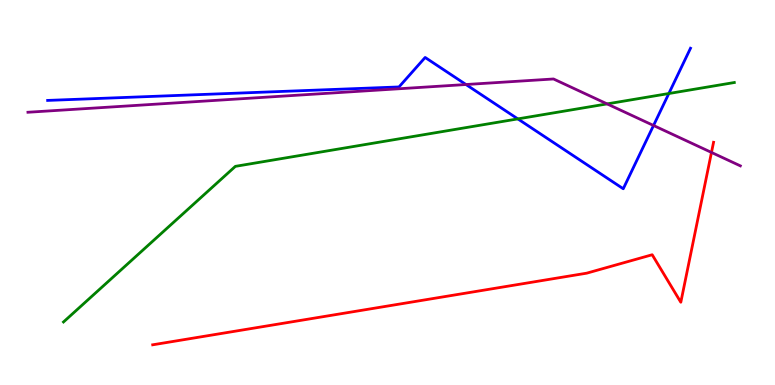[{'lines': ['blue', 'red'], 'intersections': []}, {'lines': ['green', 'red'], 'intersections': []}, {'lines': ['purple', 'red'], 'intersections': [{'x': 9.18, 'y': 6.04}]}, {'lines': ['blue', 'green'], 'intersections': [{'x': 6.68, 'y': 6.91}, {'x': 8.63, 'y': 7.57}]}, {'lines': ['blue', 'purple'], 'intersections': [{'x': 6.01, 'y': 7.8}, {'x': 8.43, 'y': 6.74}]}, {'lines': ['green', 'purple'], 'intersections': [{'x': 7.83, 'y': 7.3}]}]